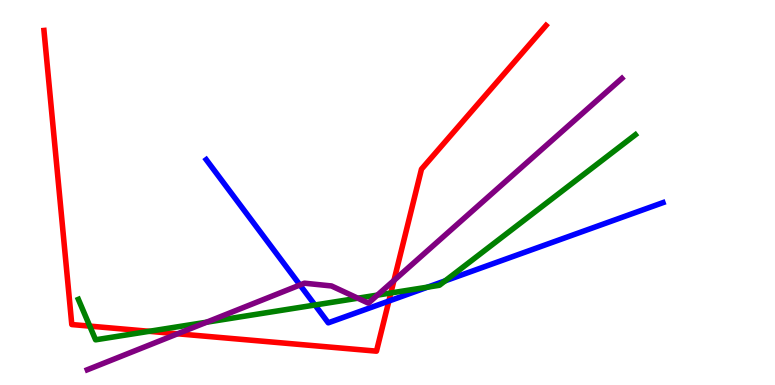[{'lines': ['blue', 'red'], 'intersections': [{'x': 5.02, 'y': 2.18}]}, {'lines': ['green', 'red'], 'intersections': [{'x': 1.16, 'y': 1.53}, {'x': 1.93, 'y': 1.39}, {'x': 5.04, 'y': 2.39}]}, {'lines': ['purple', 'red'], 'intersections': [{'x': 2.29, 'y': 1.33}, {'x': 5.08, 'y': 2.72}]}, {'lines': ['blue', 'green'], 'intersections': [{'x': 4.06, 'y': 2.08}, {'x': 5.52, 'y': 2.54}, {'x': 5.74, 'y': 2.71}]}, {'lines': ['blue', 'purple'], 'intersections': [{'x': 3.87, 'y': 2.6}]}, {'lines': ['green', 'purple'], 'intersections': [{'x': 2.67, 'y': 1.63}, {'x': 4.62, 'y': 2.25}, {'x': 4.87, 'y': 2.34}]}]